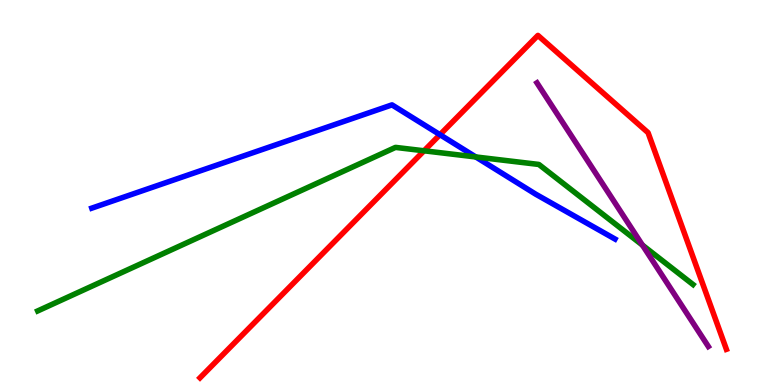[{'lines': ['blue', 'red'], 'intersections': [{'x': 5.68, 'y': 6.5}]}, {'lines': ['green', 'red'], 'intersections': [{'x': 5.47, 'y': 6.08}]}, {'lines': ['purple', 'red'], 'intersections': []}, {'lines': ['blue', 'green'], 'intersections': [{'x': 6.14, 'y': 5.92}]}, {'lines': ['blue', 'purple'], 'intersections': []}, {'lines': ['green', 'purple'], 'intersections': [{'x': 8.29, 'y': 3.63}]}]